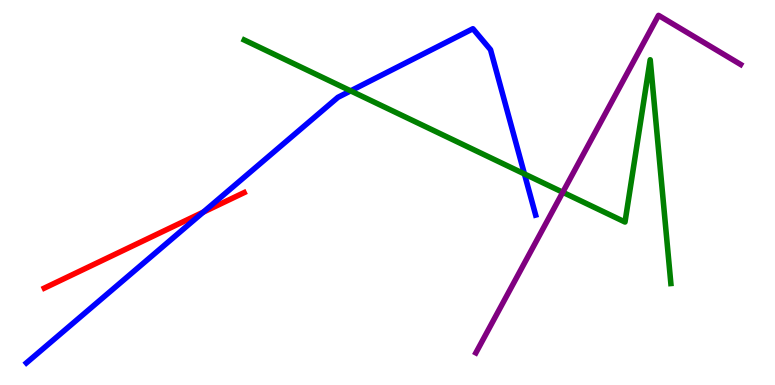[{'lines': ['blue', 'red'], 'intersections': [{'x': 2.62, 'y': 4.49}]}, {'lines': ['green', 'red'], 'intersections': []}, {'lines': ['purple', 'red'], 'intersections': []}, {'lines': ['blue', 'green'], 'intersections': [{'x': 4.52, 'y': 7.64}, {'x': 6.77, 'y': 5.48}]}, {'lines': ['blue', 'purple'], 'intersections': []}, {'lines': ['green', 'purple'], 'intersections': [{'x': 7.26, 'y': 5.01}]}]